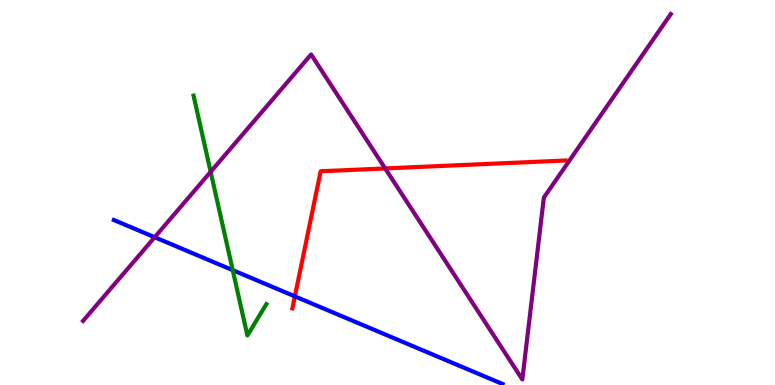[{'lines': ['blue', 'red'], 'intersections': [{'x': 3.8, 'y': 2.3}]}, {'lines': ['green', 'red'], 'intersections': []}, {'lines': ['purple', 'red'], 'intersections': [{'x': 4.97, 'y': 5.63}]}, {'lines': ['blue', 'green'], 'intersections': [{'x': 3.0, 'y': 2.98}]}, {'lines': ['blue', 'purple'], 'intersections': [{'x': 2.0, 'y': 3.84}]}, {'lines': ['green', 'purple'], 'intersections': [{'x': 2.72, 'y': 5.54}]}]